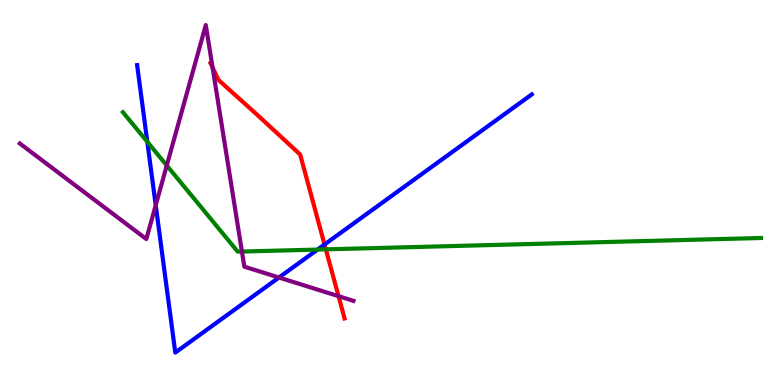[{'lines': ['blue', 'red'], 'intersections': [{'x': 4.19, 'y': 3.65}]}, {'lines': ['green', 'red'], 'intersections': [{'x': 4.2, 'y': 3.52}]}, {'lines': ['purple', 'red'], 'intersections': [{'x': 2.74, 'y': 8.25}, {'x': 4.37, 'y': 2.31}]}, {'lines': ['blue', 'green'], 'intersections': [{'x': 1.9, 'y': 6.32}, {'x': 4.1, 'y': 3.52}]}, {'lines': ['blue', 'purple'], 'intersections': [{'x': 2.01, 'y': 4.67}, {'x': 3.6, 'y': 2.79}]}, {'lines': ['green', 'purple'], 'intersections': [{'x': 2.15, 'y': 5.7}, {'x': 3.12, 'y': 3.47}]}]